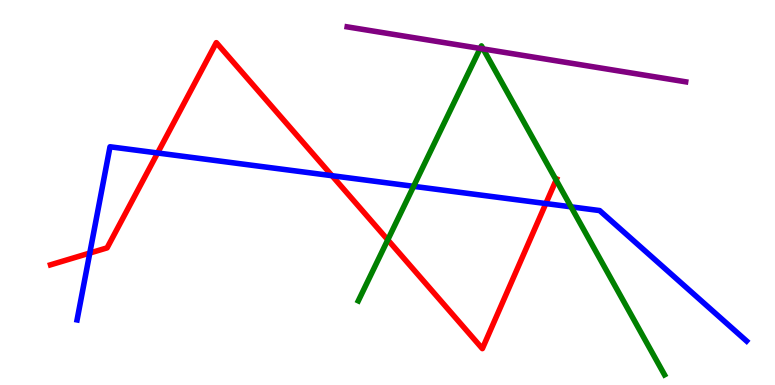[{'lines': ['blue', 'red'], 'intersections': [{'x': 1.16, 'y': 3.43}, {'x': 2.03, 'y': 6.03}, {'x': 4.28, 'y': 5.44}, {'x': 7.04, 'y': 4.71}]}, {'lines': ['green', 'red'], 'intersections': [{'x': 5.0, 'y': 3.77}, {'x': 7.18, 'y': 5.32}]}, {'lines': ['purple', 'red'], 'intersections': []}, {'lines': ['blue', 'green'], 'intersections': [{'x': 5.34, 'y': 5.16}, {'x': 7.37, 'y': 4.63}]}, {'lines': ['blue', 'purple'], 'intersections': []}, {'lines': ['green', 'purple'], 'intersections': [{'x': 6.2, 'y': 8.74}, {'x': 6.23, 'y': 8.73}]}]